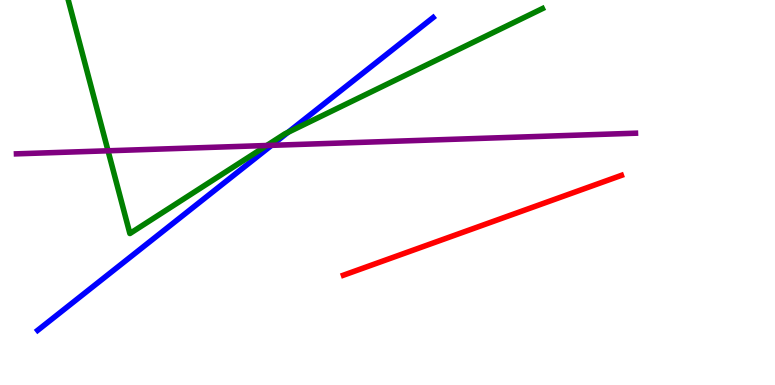[{'lines': ['blue', 'red'], 'intersections': []}, {'lines': ['green', 'red'], 'intersections': []}, {'lines': ['purple', 'red'], 'intersections': []}, {'lines': ['blue', 'green'], 'intersections': [{'x': 3.72, 'y': 6.56}]}, {'lines': ['blue', 'purple'], 'intersections': [{'x': 3.5, 'y': 6.22}]}, {'lines': ['green', 'purple'], 'intersections': [{'x': 1.39, 'y': 6.08}, {'x': 3.44, 'y': 6.22}]}]